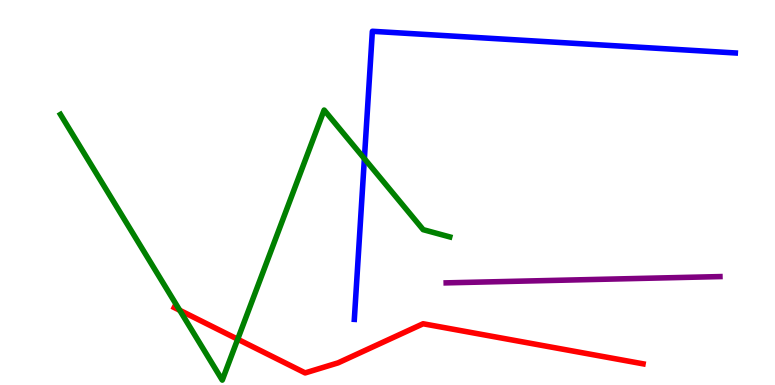[{'lines': ['blue', 'red'], 'intersections': []}, {'lines': ['green', 'red'], 'intersections': [{'x': 2.32, 'y': 1.94}, {'x': 3.07, 'y': 1.19}]}, {'lines': ['purple', 'red'], 'intersections': []}, {'lines': ['blue', 'green'], 'intersections': [{'x': 4.7, 'y': 5.88}]}, {'lines': ['blue', 'purple'], 'intersections': []}, {'lines': ['green', 'purple'], 'intersections': []}]